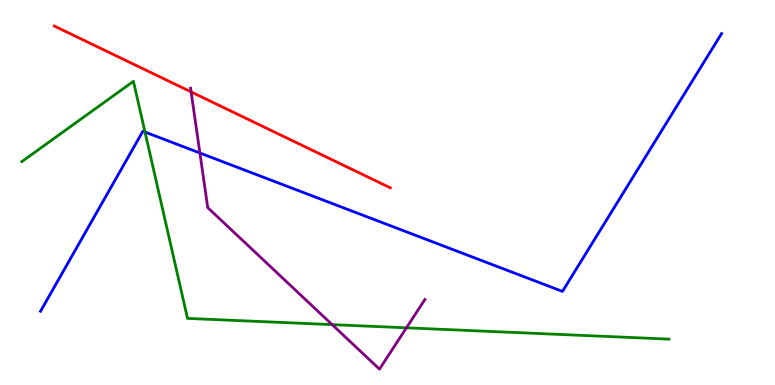[{'lines': ['blue', 'red'], 'intersections': []}, {'lines': ['green', 'red'], 'intersections': []}, {'lines': ['purple', 'red'], 'intersections': [{'x': 2.47, 'y': 7.61}]}, {'lines': ['blue', 'green'], 'intersections': [{'x': 1.87, 'y': 6.57}]}, {'lines': ['blue', 'purple'], 'intersections': [{'x': 2.58, 'y': 6.03}]}, {'lines': ['green', 'purple'], 'intersections': [{'x': 4.29, 'y': 1.57}, {'x': 5.24, 'y': 1.49}]}]